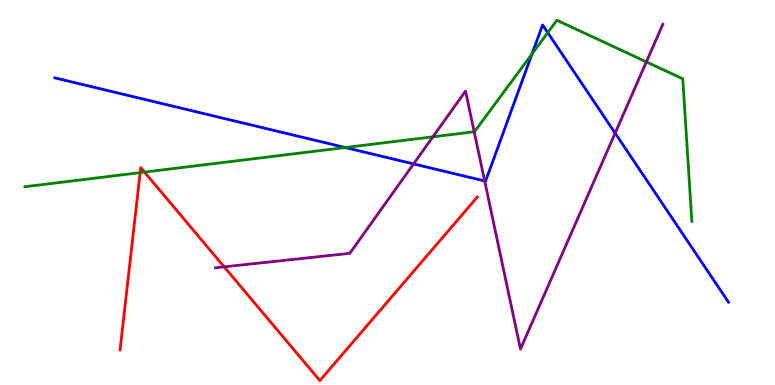[{'lines': ['blue', 'red'], 'intersections': []}, {'lines': ['green', 'red'], 'intersections': [{'x': 1.81, 'y': 5.52}, {'x': 1.86, 'y': 5.53}]}, {'lines': ['purple', 'red'], 'intersections': [{'x': 2.89, 'y': 3.07}]}, {'lines': ['blue', 'green'], 'intersections': [{'x': 4.46, 'y': 6.17}, {'x': 6.86, 'y': 8.6}, {'x': 7.07, 'y': 9.15}]}, {'lines': ['blue', 'purple'], 'intersections': [{'x': 5.34, 'y': 5.74}, {'x': 6.25, 'y': 5.3}, {'x': 7.94, 'y': 6.54}]}, {'lines': ['green', 'purple'], 'intersections': [{'x': 5.59, 'y': 6.45}, {'x': 6.12, 'y': 6.58}, {'x': 8.34, 'y': 8.39}]}]